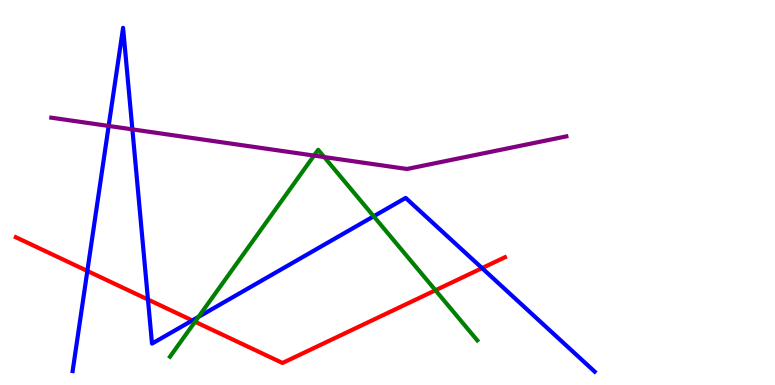[{'lines': ['blue', 'red'], 'intersections': [{'x': 1.13, 'y': 2.96}, {'x': 1.91, 'y': 2.22}, {'x': 2.48, 'y': 1.68}, {'x': 6.22, 'y': 3.04}]}, {'lines': ['green', 'red'], 'intersections': [{'x': 2.52, 'y': 1.64}, {'x': 5.62, 'y': 2.46}]}, {'lines': ['purple', 'red'], 'intersections': []}, {'lines': ['blue', 'green'], 'intersections': [{'x': 2.56, 'y': 1.77}, {'x': 4.82, 'y': 4.38}]}, {'lines': ['blue', 'purple'], 'intersections': [{'x': 1.4, 'y': 6.73}, {'x': 1.71, 'y': 6.64}]}, {'lines': ['green', 'purple'], 'intersections': [{'x': 4.05, 'y': 5.96}, {'x': 4.18, 'y': 5.92}]}]